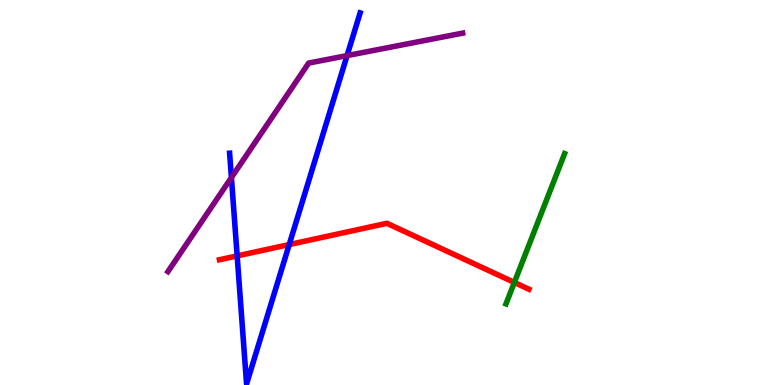[{'lines': ['blue', 'red'], 'intersections': [{'x': 3.06, 'y': 3.35}, {'x': 3.73, 'y': 3.65}]}, {'lines': ['green', 'red'], 'intersections': [{'x': 6.64, 'y': 2.66}]}, {'lines': ['purple', 'red'], 'intersections': []}, {'lines': ['blue', 'green'], 'intersections': []}, {'lines': ['blue', 'purple'], 'intersections': [{'x': 2.99, 'y': 5.39}, {'x': 4.48, 'y': 8.56}]}, {'lines': ['green', 'purple'], 'intersections': []}]